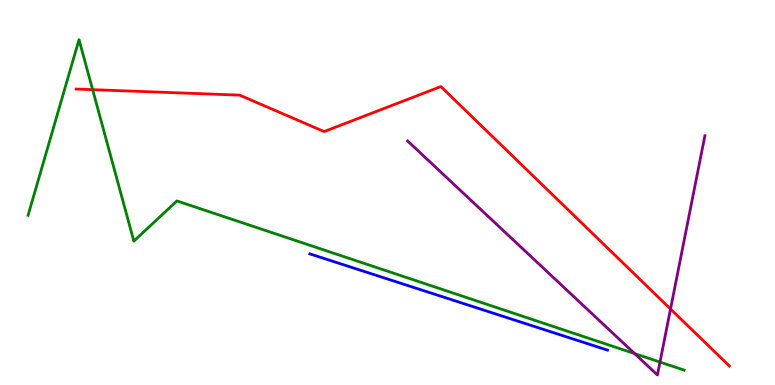[{'lines': ['blue', 'red'], 'intersections': []}, {'lines': ['green', 'red'], 'intersections': [{'x': 1.2, 'y': 7.67}]}, {'lines': ['purple', 'red'], 'intersections': [{'x': 8.65, 'y': 1.97}]}, {'lines': ['blue', 'green'], 'intersections': []}, {'lines': ['blue', 'purple'], 'intersections': []}, {'lines': ['green', 'purple'], 'intersections': [{'x': 8.19, 'y': 0.816}, {'x': 8.52, 'y': 0.596}]}]